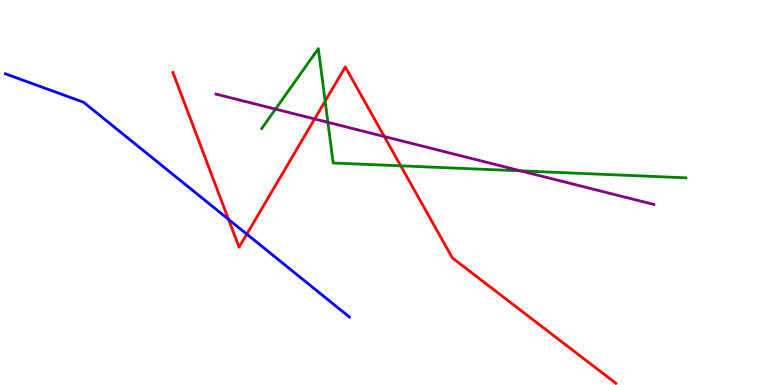[{'lines': ['blue', 'red'], 'intersections': [{'x': 2.95, 'y': 4.3}, {'x': 3.18, 'y': 3.92}]}, {'lines': ['green', 'red'], 'intersections': [{'x': 4.2, 'y': 7.37}, {'x': 5.17, 'y': 5.69}]}, {'lines': ['purple', 'red'], 'intersections': [{'x': 4.06, 'y': 6.91}, {'x': 4.96, 'y': 6.45}]}, {'lines': ['blue', 'green'], 'intersections': []}, {'lines': ['blue', 'purple'], 'intersections': []}, {'lines': ['green', 'purple'], 'intersections': [{'x': 3.55, 'y': 7.17}, {'x': 4.23, 'y': 6.82}, {'x': 6.72, 'y': 5.56}]}]